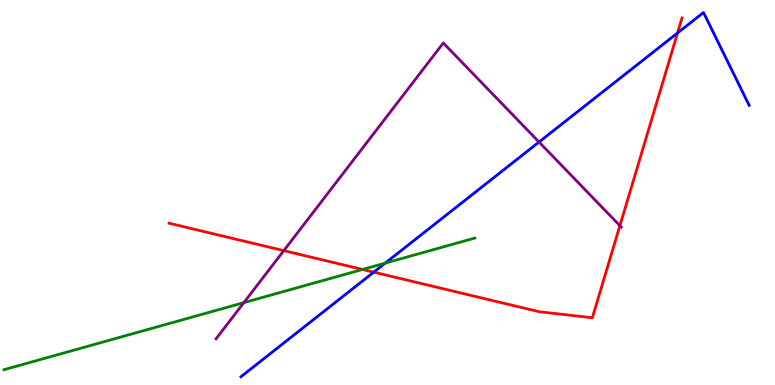[{'lines': ['blue', 'red'], 'intersections': [{'x': 4.82, 'y': 2.93}, {'x': 8.74, 'y': 9.14}]}, {'lines': ['green', 'red'], 'intersections': [{'x': 4.68, 'y': 3.0}]}, {'lines': ['purple', 'red'], 'intersections': [{'x': 3.66, 'y': 3.49}, {'x': 8.0, 'y': 4.14}]}, {'lines': ['blue', 'green'], 'intersections': [{'x': 4.97, 'y': 3.17}]}, {'lines': ['blue', 'purple'], 'intersections': [{'x': 6.96, 'y': 6.31}]}, {'lines': ['green', 'purple'], 'intersections': [{'x': 3.15, 'y': 2.14}]}]